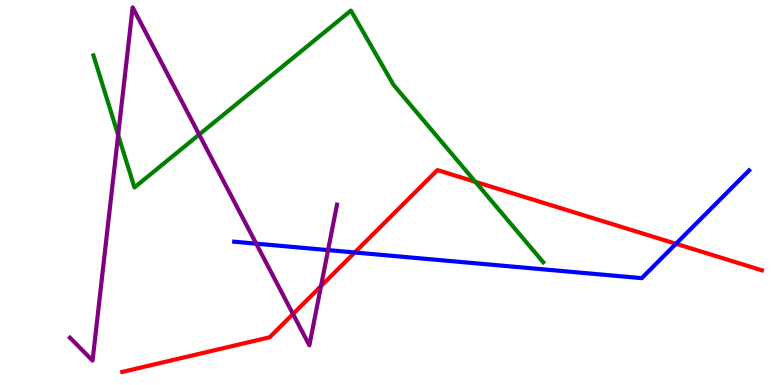[{'lines': ['blue', 'red'], 'intersections': [{'x': 4.58, 'y': 3.44}, {'x': 8.72, 'y': 3.67}]}, {'lines': ['green', 'red'], 'intersections': [{'x': 6.13, 'y': 5.28}]}, {'lines': ['purple', 'red'], 'intersections': [{'x': 3.78, 'y': 1.84}, {'x': 4.14, 'y': 2.57}]}, {'lines': ['blue', 'green'], 'intersections': []}, {'lines': ['blue', 'purple'], 'intersections': [{'x': 3.31, 'y': 3.67}, {'x': 4.23, 'y': 3.5}]}, {'lines': ['green', 'purple'], 'intersections': [{'x': 1.52, 'y': 6.49}, {'x': 2.57, 'y': 6.5}]}]